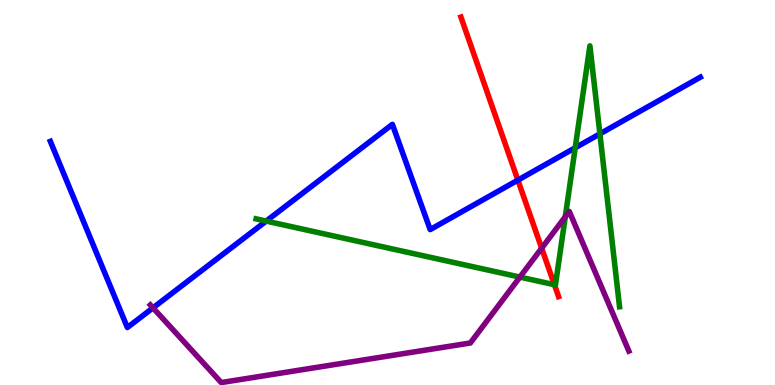[{'lines': ['blue', 'red'], 'intersections': [{'x': 6.68, 'y': 5.32}]}, {'lines': ['green', 'red'], 'intersections': [{'x': 7.15, 'y': 2.6}]}, {'lines': ['purple', 'red'], 'intersections': [{'x': 6.99, 'y': 3.55}]}, {'lines': ['blue', 'green'], 'intersections': [{'x': 3.43, 'y': 4.26}, {'x': 7.42, 'y': 6.16}, {'x': 7.74, 'y': 6.52}]}, {'lines': ['blue', 'purple'], 'intersections': [{'x': 1.97, 'y': 2.0}]}, {'lines': ['green', 'purple'], 'intersections': [{'x': 6.71, 'y': 2.8}, {'x': 7.29, 'y': 4.37}]}]